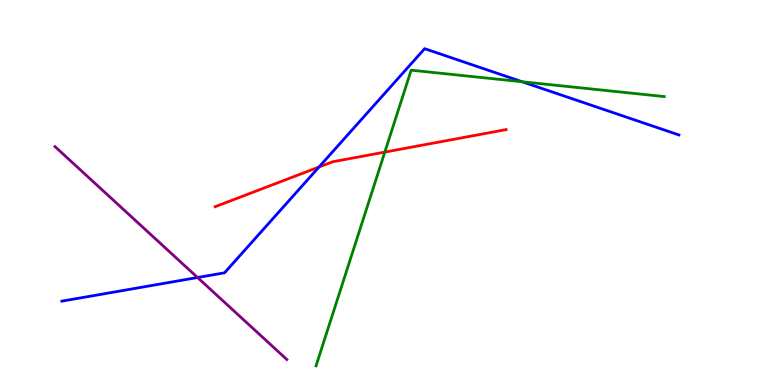[{'lines': ['blue', 'red'], 'intersections': [{'x': 4.12, 'y': 5.66}]}, {'lines': ['green', 'red'], 'intersections': [{'x': 4.97, 'y': 6.05}]}, {'lines': ['purple', 'red'], 'intersections': []}, {'lines': ['blue', 'green'], 'intersections': [{'x': 6.74, 'y': 7.88}]}, {'lines': ['blue', 'purple'], 'intersections': [{'x': 2.55, 'y': 2.79}]}, {'lines': ['green', 'purple'], 'intersections': []}]